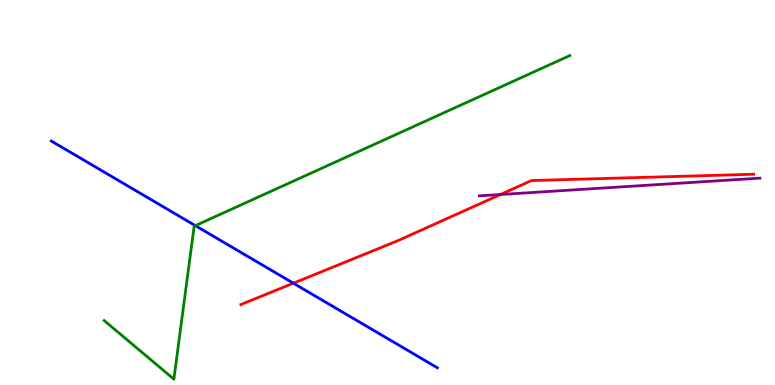[{'lines': ['blue', 'red'], 'intersections': [{'x': 3.79, 'y': 2.64}]}, {'lines': ['green', 'red'], 'intersections': []}, {'lines': ['purple', 'red'], 'intersections': [{'x': 6.46, 'y': 4.95}]}, {'lines': ['blue', 'green'], 'intersections': [{'x': 2.52, 'y': 4.14}]}, {'lines': ['blue', 'purple'], 'intersections': []}, {'lines': ['green', 'purple'], 'intersections': []}]